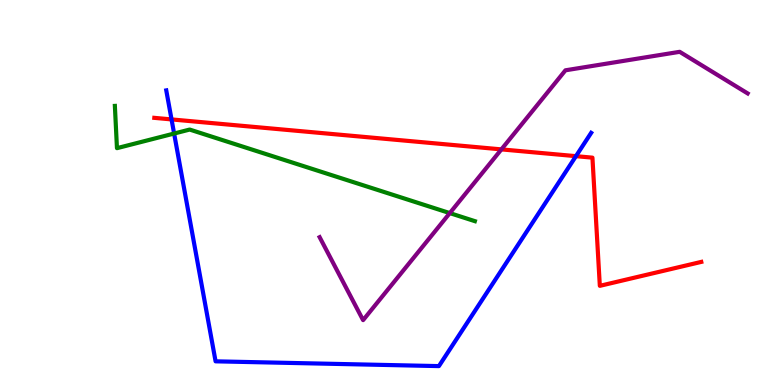[{'lines': ['blue', 'red'], 'intersections': [{'x': 2.21, 'y': 6.9}, {'x': 7.43, 'y': 5.94}]}, {'lines': ['green', 'red'], 'intersections': []}, {'lines': ['purple', 'red'], 'intersections': [{'x': 6.47, 'y': 6.12}]}, {'lines': ['blue', 'green'], 'intersections': [{'x': 2.25, 'y': 6.53}]}, {'lines': ['blue', 'purple'], 'intersections': []}, {'lines': ['green', 'purple'], 'intersections': [{'x': 5.8, 'y': 4.46}]}]